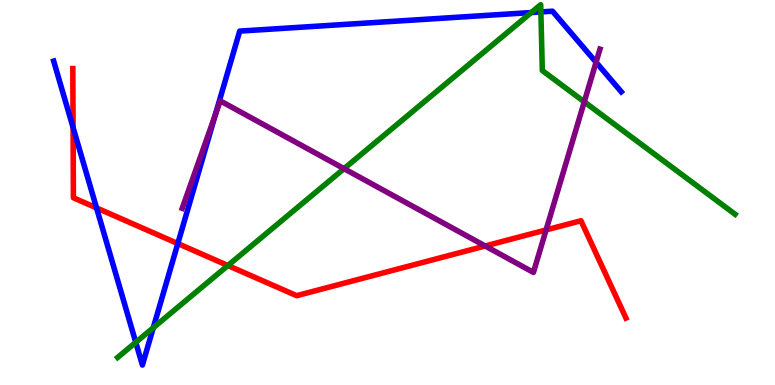[{'lines': ['blue', 'red'], 'intersections': [{'x': 0.943, 'y': 6.69}, {'x': 1.25, 'y': 4.6}, {'x': 2.29, 'y': 3.67}]}, {'lines': ['green', 'red'], 'intersections': [{'x': 2.94, 'y': 3.1}]}, {'lines': ['purple', 'red'], 'intersections': [{'x': 6.26, 'y': 3.61}, {'x': 7.05, 'y': 4.03}]}, {'lines': ['blue', 'green'], 'intersections': [{'x': 1.75, 'y': 1.11}, {'x': 1.98, 'y': 1.49}, {'x': 6.85, 'y': 9.67}, {'x': 6.98, 'y': 9.69}]}, {'lines': ['blue', 'purple'], 'intersections': [{'x': 2.78, 'y': 7.01}, {'x': 7.69, 'y': 8.38}]}, {'lines': ['green', 'purple'], 'intersections': [{'x': 4.44, 'y': 5.62}, {'x': 7.54, 'y': 7.36}]}]